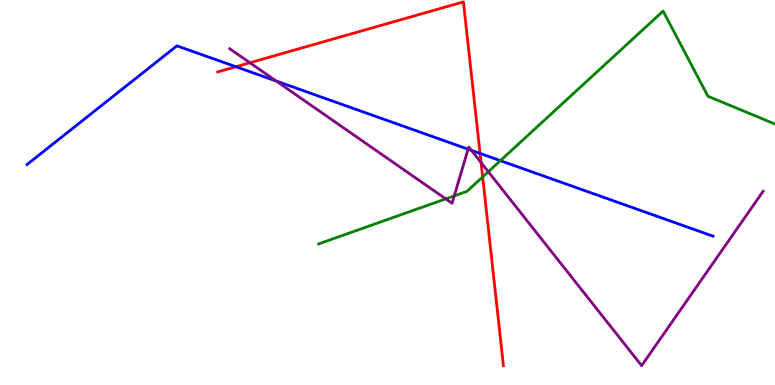[{'lines': ['blue', 'red'], 'intersections': [{'x': 3.04, 'y': 8.27}, {'x': 6.19, 'y': 6.01}]}, {'lines': ['green', 'red'], 'intersections': [{'x': 6.23, 'y': 5.4}]}, {'lines': ['purple', 'red'], 'intersections': [{'x': 3.22, 'y': 8.37}, {'x': 6.21, 'y': 5.78}]}, {'lines': ['blue', 'green'], 'intersections': [{'x': 6.46, 'y': 5.83}]}, {'lines': ['blue', 'purple'], 'intersections': [{'x': 3.56, 'y': 7.89}, {'x': 6.04, 'y': 6.12}, {'x': 6.08, 'y': 6.09}]}, {'lines': ['green', 'purple'], 'intersections': [{'x': 5.75, 'y': 4.83}, {'x': 5.86, 'y': 4.91}, {'x': 6.3, 'y': 5.54}]}]